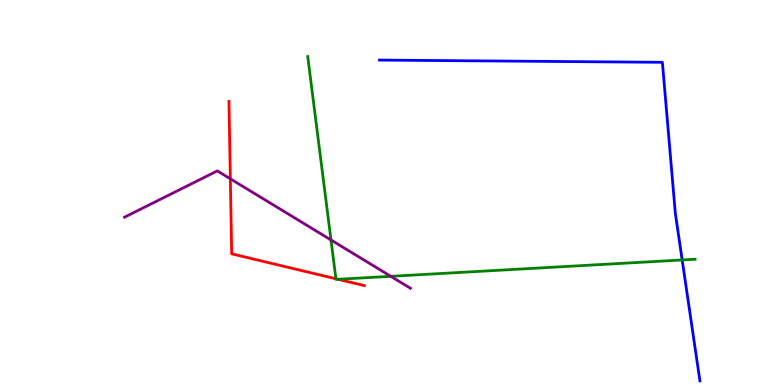[{'lines': ['blue', 'red'], 'intersections': []}, {'lines': ['green', 'red'], 'intersections': [{'x': 4.33, 'y': 2.76}, {'x': 4.36, 'y': 2.75}]}, {'lines': ['purple', 'red'], 'intersections': [{'x': 2.97, 'y': 5.36}]}, {'lines': ['blue', 'green'], 'intersections': [{'x': 8.8, 'y': 3.25}]}, {'lines': ['blue', 'purple'], 'intersections': []}, {'lines': ['green', 'purple'], 'intersections': [{'x': 4.27, 'y': 3.77}, {'x': 5.04, 'y': 2.82}]}]